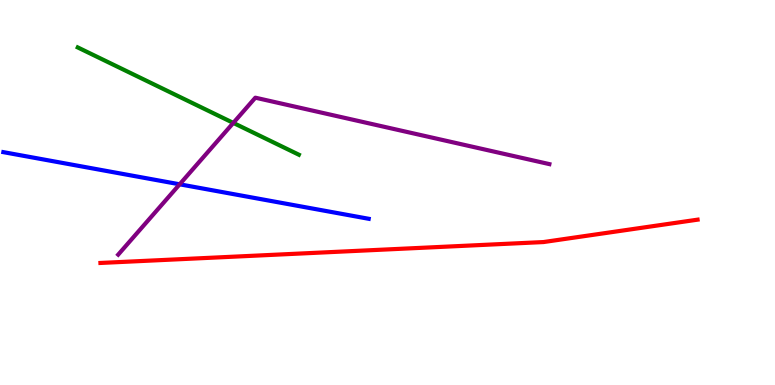[{'lines': ['blue', 'red'], 'intersections': []}, {'lines': ['green', 'red'], 'intersections': []}, {'lines': ['purple', 'red'], 'intersections': []}, {'lines': ['blue', 'green'], 'intersections': []}, {'lines': ['blue', 'purple'], 'intersections': [{'x': 2.32, 'y': 5.21}]}, {'lines': ['green', 'purple'], 'intersections': [{'x': 3.01, 'y': 6.81}]}]